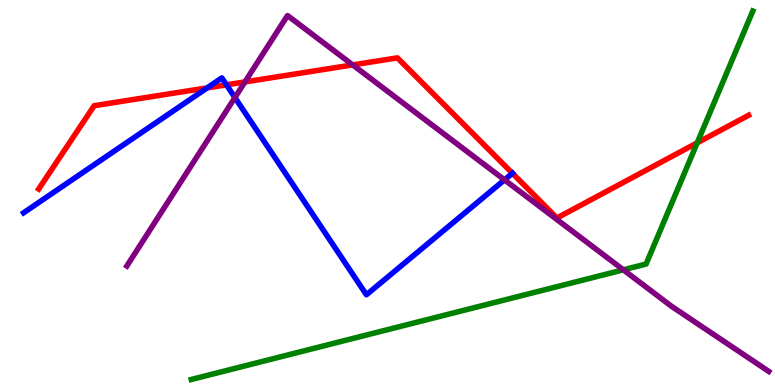[{'lines': ['blue', 'red'], 'intersections': [{'x': 2.67, 'y': 7.72}, {'x': 2.92, 'y': 7.8}, {'x': 6.61, 'y': 5.5}]}, {'lines': ['green', 'red'], 'intersections': [{'x': 9.0, 'y': 6.29}]}, {'lines': ['purple', 'red'], 'intersections': [{'x': 3.16, 'y': 7.87}, {'x': 4.55, 'y': 8.31}]}, {'lines': ['blue', 'green'], 'intersections': []}, {'lines': ['blue', 'purple'], 'intersections': [{'x': 3.03, 'y': 7.47}, {'x': 6.51, 'y': 5.33}]}, {'lines': ['green', 'purple'], 'intersections': [{'x': 8.04, 'y': 2.99}]}]